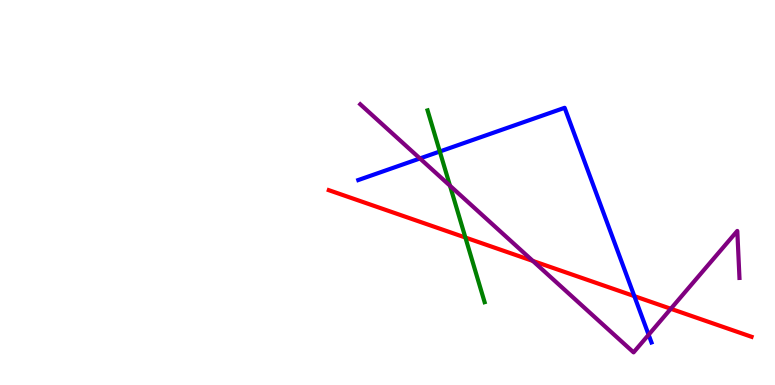[{'lines': ['blue', 'red'], 'intersections': [{'x': 8.18, 'y': 2.31}]}, {'lines': ['green', 'red'], 'intersections': [{'x': 6.01, 'y': 3.83}]}, {'lines': ['purple', 'red'], 'intersections': [{'x': 6.88, 'y': 3.22}, {'x': 8.66, 'y': 1.98}]}, {'lines': ['blue', 'green'], 'intersections': [{'x': 5.67, 'y': 6.06}]}, {'lines': ['blue', 'purple'], 'intersections': [{'x': 5.42, 'y': 5.88}, {'x': 8.37, 'y': 1.31}]}, {'lines': ['green', 'purple'], 'intersections': [{'x': 5.81, 'y': 5.18}]}]